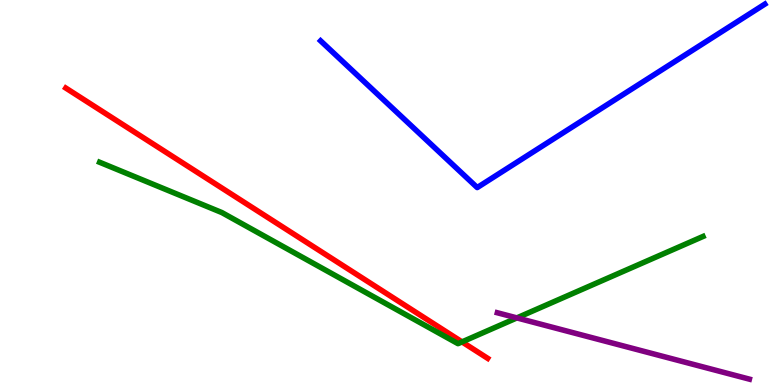[{'lines': ['blue', 'red'], 'intersections': []}, {'lines': ['green', 'red'], 'intersections': [{'x': 5.96, 'y': 1.12}]}, {'lines': ['purple', 'red'], 'intersections': []}, {'lines': ['blue', 'green'], 'intersections': []}, {'lines': ['blue', 'purple'], 'intersections': []}, {'lines': ['green', 'purple'], 'intersections': [{'x': 6.67, 'y': 1.74}]}]